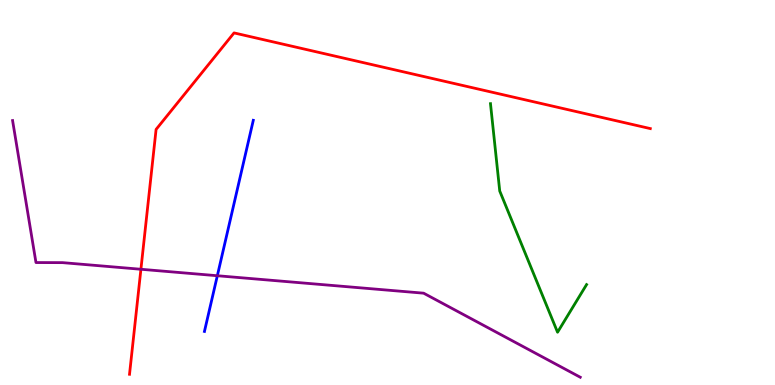[{'lines': ['blue', 'red'], 'intersections': []}, {'lines': ['green', 'red'], 'intersections': []}, {'lines': ['purple', 'red'], 'intersections': [{'x': 1.82, 'y': 3.01}]}, {'lines': ['blue', 'green'], 'intersections': []}, {'lines': ['blue', 'purple'], 'intersections': [{'x': 2.8, 'y': 2.84}]}, {'lines': ['green', 'purple'], 'intersections': []}]